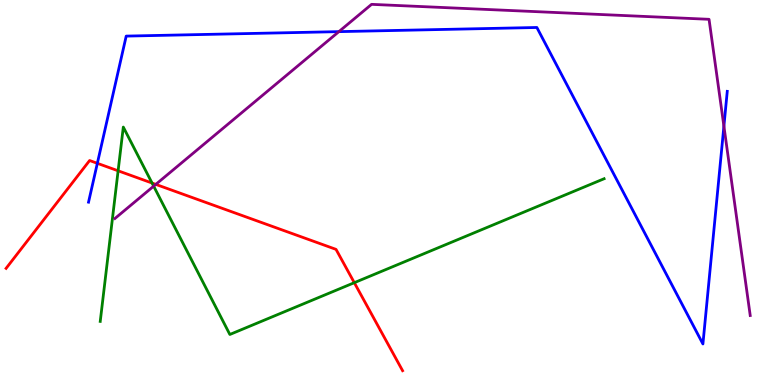[{'lines': ['blue', 'red'], 'intersections': [{'x': 1.26, 'y': 5.76}]}, {'lines': ['green', 'red'], 'intersections': [{'x': 1.52, 'y': 5.56}, {'x': 1.96, 'y': 5.25}, {'x': 4.57, 'y': 2.66}]}, {'lines': ['purple', 'red'], 'intersections': [{'x': 2.01, 'y': 5.21}]}, {'lines': ['blue', 'green'], 'intersections': []}, {'lines': ['blue', 'purple'], 'intersections': [{'x': 4.37, 'y': 9.18}, {'x': 9.34, 'y': 6.72}]}, {'lines': ['green', 'purple'], 'intersections': [{'x': 1.98, 'y': 5.16}]}]